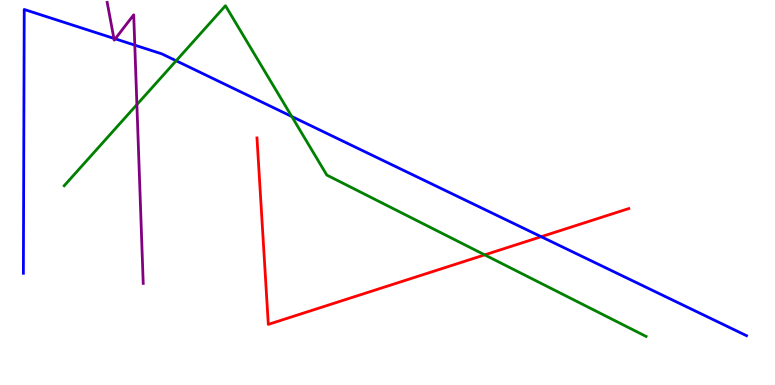[{'lines': ['blue', 'red'], 'intersections': [{'x': 6.98, 'y': 3.85}]}, {'lines': ['green', 'red'], 'intersections': [{'x': 6.25, 'y': 3.38}]}, {'lines': ['purple', 'red'], 'intersections': []}, {'lines': ['blue', 'green'], 'intersections': [{'x': 2.27, 'y': 8.42}, {'x': 3.76, 'y': 6.97}]}, {'lines': ['blue', 'purple'], 'intersections': [{'x': 1.47, 'y': 9.0}, {'x': 1.49, 'y': 8.99}, {'x': 1.74, 'y': 8.83}]}, {'lines': ['green', 'purple'], 'intersections': [{'x': 1.77, 'y': 7.28}]}]